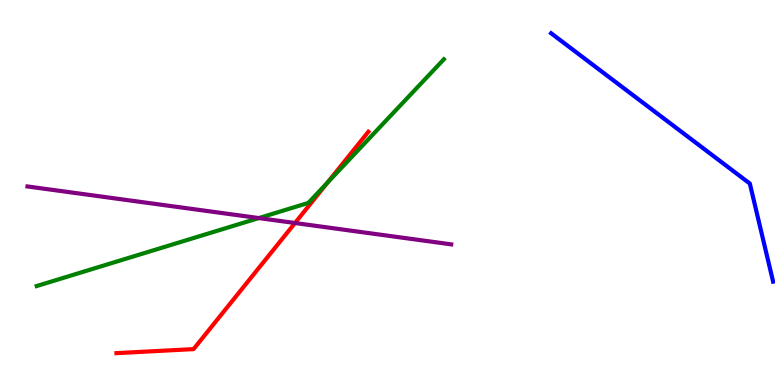[{'lines': ['blue', 'red'], 'intersections': []}, {'lines': ['green', 'red'], 'intersections': [{'x': 4.22, 'y': 5.25}]}, {'lines': ['purple', 'red'], 'intersections': [{'x': 3.81, 'y': 4.21}]}, {'lines': ['blue', 'green'], 'intersections': []}, {'lines': ['blue', 'purple'], 'intersections': []}, {'lines': ['green', 'purple'], 'intersections': [{'x': 3.34, 'y': 4.34}]}]